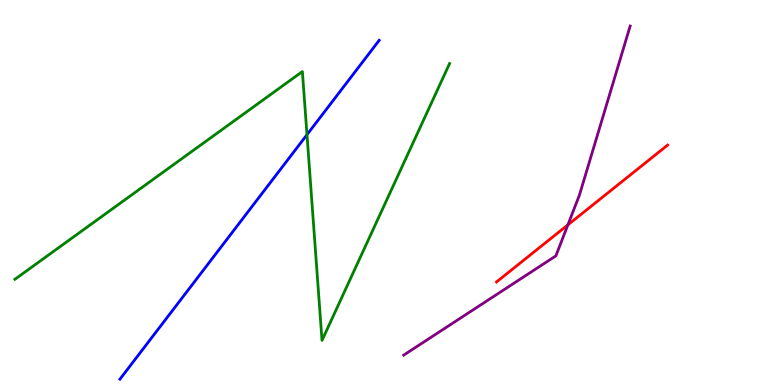[{'lines': ['blue', 'red'], 'intersections': []}, {'lines': ['green', 'red'], 'intersections': []}, {'lines': ['purple', 'red'], 'intersections': [{'x': 7.33, 'y': 4.16}]}, {'lines': ['blue', 'green'], 'intersections': [{'x': 3.96, 'y': 6.5}]}, {'lines': ['blue', 'purple'], 'intersections': []}, {'lines': ['green', 'purple'], 'intersections': []}]